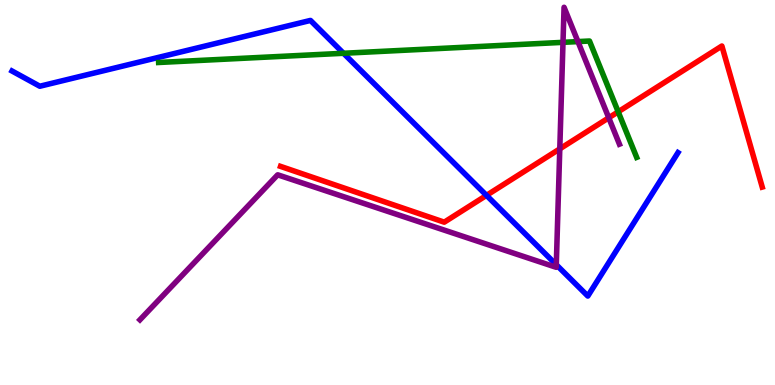[{'lines': ['blue', 'red'], 'intersections': [{'x': 6.28, 'y': 4.93}]}, {'lines': ['green', 'red'], 'intersections': [{'x': 7.98, 'y': 7.1}]}, {'lines': ['purple', 'red'], 'intersections': [{'x': 7.22, 'y': 6.13}, {'x': 7.85, 'y': 6.94}]}, {'lines': ['blue', 'green'], 'intersections': [{'x': 4.43, 'y': 8.62}]}, {'lines': ['blue', 'purple'], 'intersections': [{'x': 7.18, 'y': 3.12}]}, {'lines': ['green', 'purple'], 'intersections': [{'x': 7.26, 'y': 8.9}, {'x': 7.46, 'y': 8.92}]}]